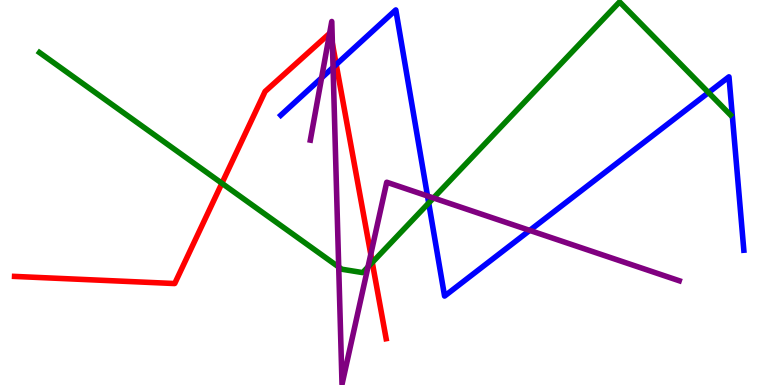[{'lines': ['blue', 'red'], 'intersections': [{'x': 4.34, 'y': 8.33}]}, {'lines': ['green', 'red'], 'intersections': [{'x': 2.86, 'y': 5.24}, {'x': 4.8, 'y': 3.18}]}, {'lines': ['purple', 'red'], 'intersections': [{'x': 4.25, 'y': 9.13}, {'x': 4.29, 'y': 8.87}, {'x': 4.78, 'y': 3.39}]}, {'lines': ['blue', 'green'], 'intersections': [{'x': 5.53, 'y': 4.73}, {'x': 9.14, 'y': 7.6}]}, {'lines': ['blue', 'purple'], 'intersections': [{'x': 4.15, 'y': 7.98}, {'x': 4.3, 'y': 8.25}, {'x': 5.52, 'y': 4.91}, {'x': 6.84, 'y': 4.02}]}, {'lines': ['green', 'purple'], 'intersections': [{'x': 4.37, 'y': 3.06}, {'x': 4.75, 'y': 3.07}, {'x': 5.59, 'y': 4.86}]}]